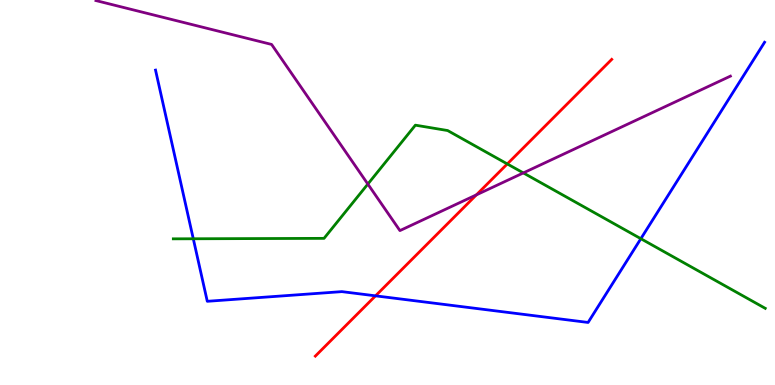[{'lines': ['blue', 'red'], 'intersections': [{'x': 4.85, 'y': 2.32}]}, {'lines': ['green', 'red'], 'intersections': [{'x': 6.55, 'y': 5.74}]}, {'lines': ['purple', 'red'], 'intersections': [{'x': 6.15, 'y': 4.94}]}, {'lines': ['blue', 'green'], 'intersections': [{'x': 2.49, 'y': 3.8}, {'x': 8.27, 'y': 3.8}]}, {'lines': ['blue', 'purple'], 'intersections': []}, {'lines': ['green', 'purple'], 'intersections': [{'x': 4.75, 'y': 5.22}, {'x': 6.75, 'y': 5.51}]}]